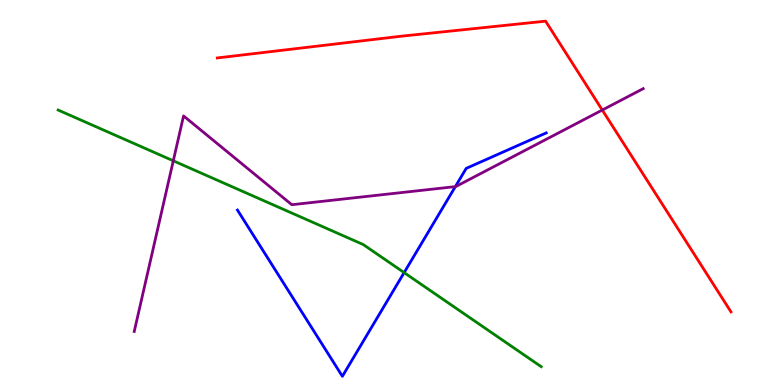[{'lines': ['blue', 'red'], 'intersections': []}, {'lines': ['green', 'red'], 'intersections': []}, {'lines': ['purple', 'red'], 'intersections': [{'x': 7.77, 'y': 7.14}]}, {'lines': ['blue', 'green'], 'intersections': [{'x': 5.21, 'y': 2.92}]}, {'lines': ['blue', 'purple'], 'intersections': [{'x': 5.88, 'y': 5.15}]}, {'lines': ['green', 'purple'], 'intersections': [{'x': 2.24, 'y': 5.82}]}]